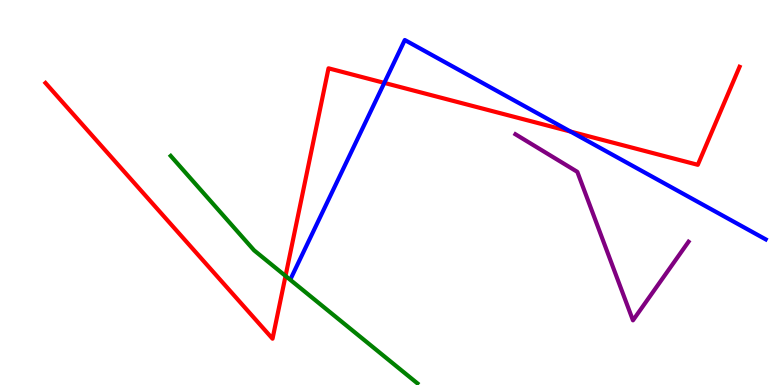[{'lines': ['blue', 'red'], 'intersections': [{'x': 4.96, 'y': 7.85}, {'x': 7.36, 'y': 6.58}]}, {'lines': ['green', 'red'], 'intersections': [{'x': 3.68, 'y': 2.83}]}, {'lines': ['purple', 'red'], 'intersections': []}, {'lines': ['blue', 'green'], 'intersections': []}, {'lines': ['blue', 'purple'], 'intersections': []}, {'lines': ['green', 'purple'], 'intersections': []}]